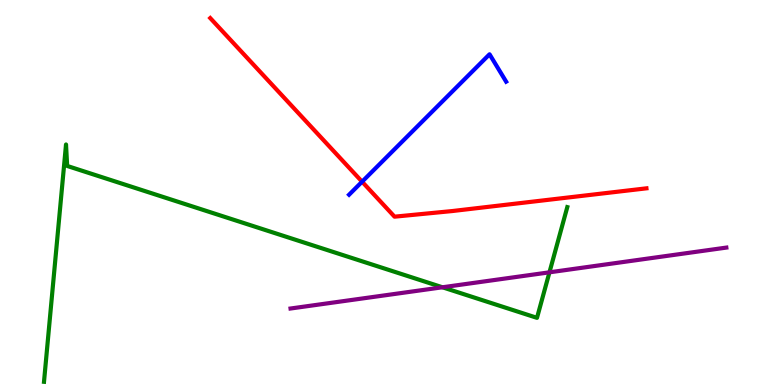[{'lines': ['blue', 'red'], 'intersections': [{'x': 4.67, 'y': 5.28}]}, {'lines': ['green', 'red'], 'intersections': []}, {'lines': ['purple', 'red'], 'intersections': []}, {'lines': ['blue', 'green'], 'intersections': []}, {'lines': ['blue', 'purple'], 'intersections': []}, {'lines': ['green', 'purple'], 'intersections': [{'x': 5.71, 'y': 2.54}, {'x': 7.09, 'y': 2.93}]}]